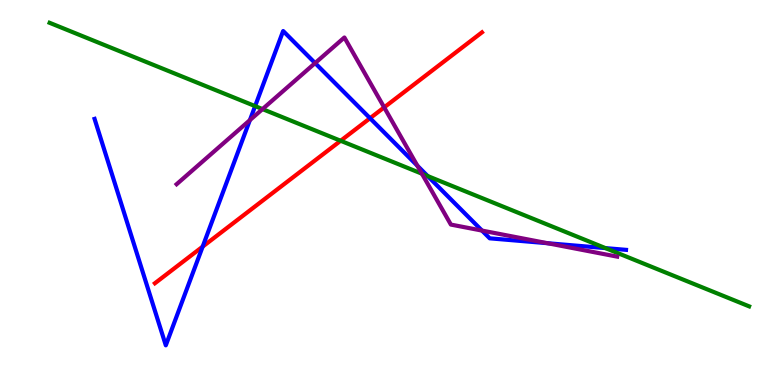[{'lines': ['blue', 'red'], 'intersections': [{'x': 2.62, 'y': 3.59}, {'x': 4.77, 'y': 6.93}]}, {'lines': ['green', 'red'], 'intersections': [{'x': 4.4, 'y': 6.34}]}, {'lines': ['purple', 'red'], 'intersections': [{'x': 4.96, 'y': 7.21}]}, {'lines': ['blue', 'green'], 'intersections': [{'x': 3.29, 'y': 7.24}, {'x': 5.52, 'y': 5.43}, {'x': 7.81, 'y': 3.56}]}, {'lines': ['blue', 'purple'], 'intersections': [{'x': 3.22, 'y': 6.88}, {'x': 4.07, 'y': 8.36}, {'x': 5.39, 'y': 5.7}, {'x': 6.22, 'y': 4.01}, {'x': 7.07, 'y': 3.68}]}, {'lines': ['green', 'purple'], 'intersections': [{'x': 3.39, 'y': 7.17}, {'x': 5.44, 'y': 5.49}]}]